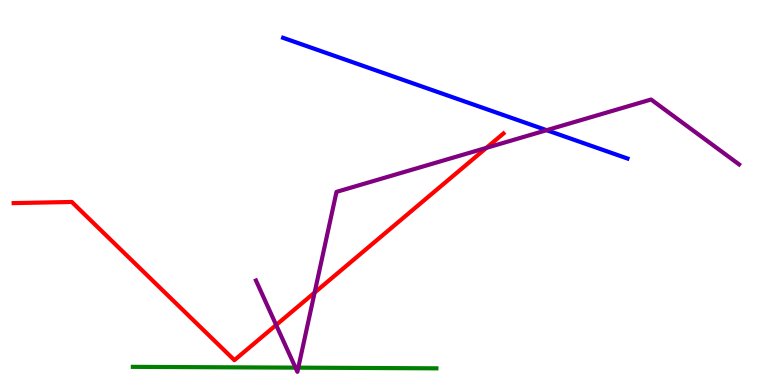[{'lines': ['blue', 'red'], 'intersections': []}, {'lines': ['green', 'red'], 'intersections': []}, {'lines': ['purple', 'red'], 'intersections': [{'x': 3.56, 'y': 1.56}, {'x': 4.06, 'y': 2.4}, {'x': 6.28, 'y': 6.16}]}, {'lines': ['blue', 'green'], 'intersections': []}, {'lines': ['blue', 'purple'], 'intersections': [{'x': 7.05, 'y': 6.62}]}, {'lines': ['green', 'purple'], 'intersections': [{'x': 3.81, 'y': 0.451}, {'x': 3.85, 'y': 0.451}]}]